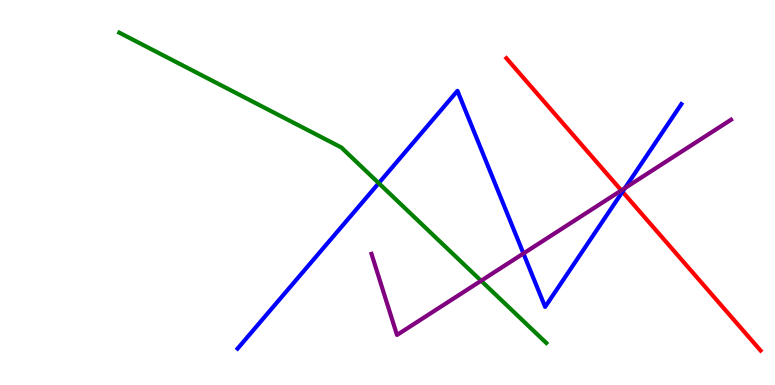[{'lines': ['blue', 'red'], 'intersections': [{'x': 8.03, 'y': 5.02}]}, {'lines': ['green', 'red'], 'intersections': []}, {'lines': ['purple', 'red'], 'intersections': [{'x': 8.02, 'y': 5.05}]}, {'lines': ['blue', 'green'], 'intersections': [{'x': 4.89, 'y': 5.24}]}, {'lines': ['blue', 'purple'], 'intersections': [{'x': 6.75, 'y': 3.42}, {'x': 8.06, 'y': 5.11}]}, {'lines': ['green', 'purple'], 'intersections': [{'x': 6.21, 'y': 2.71}]}]